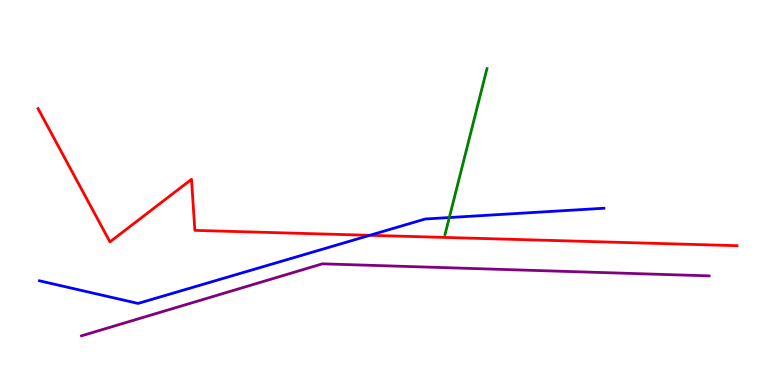[{'lines': ['blue', 'red'], 'intersections': [{'x': 4.77, 'y': 3.89}]}, {'lines': ['green', 'red'], 'intersections': []}, {'lines': ['purple', 'red'], 'intersections': []}, {'lines': ['blue', 'green'], 'intersections': [{'x': 5.8, 'y': 4.35}]}, {'lines': ['blue', 'purple'], 'intersections': []}, {'lines': ['green', 'purple'], 'intersections': []}]